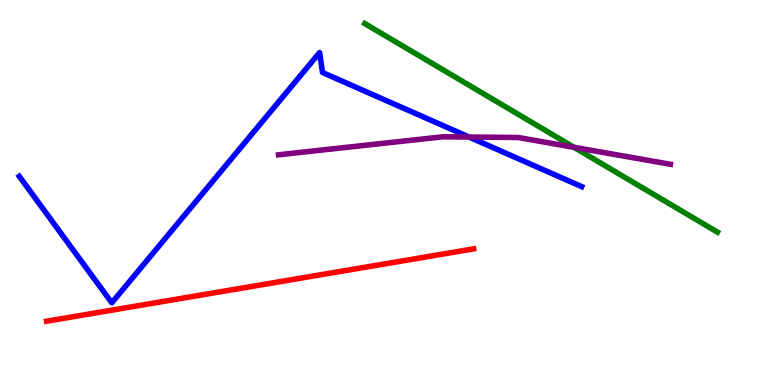[{'lines': ['blue', 'red'], 'intersections': []}, {'lines': ['green', 'red'], 'intersections': []}, {'lines': ['purple', 'red'], 'intersections': []}, {'lines': ['blue', 'green'], 'intersections': []}, {'lines': ['blue', 'purple'], 'intersections': [{'x': 6.05, 'y': 6.44}]}, {'lines': ['green', 'purple'], 'intersections': [{'x': 7.41, 'y': 6.17}]}]